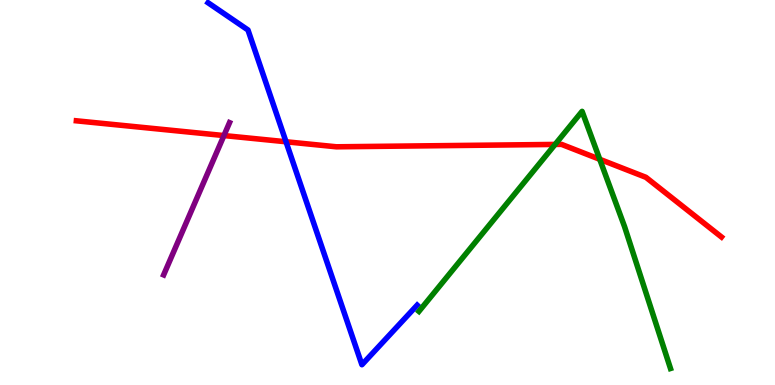[{'lines': ['blue', 'red'], 'intersections': [{'x': 3.69, 'y': 6.32}]}, {'lines': ['green', 'red'], 'intersections': [{'x': 7.16, 'y': 6.25}, {'x': 7.74, 'y': 5.86}]}, {'lines': ['purple', 'red'], 'intersections': [{'x': 2.89, 'y': 6.48}]}, {'lines': ['blue', 'green'], 'intersections': []}, {'lines': ['blue', 'purple'], 'intersections': []}, {'lines': ['green', 'purple'], 'intersections': []}]